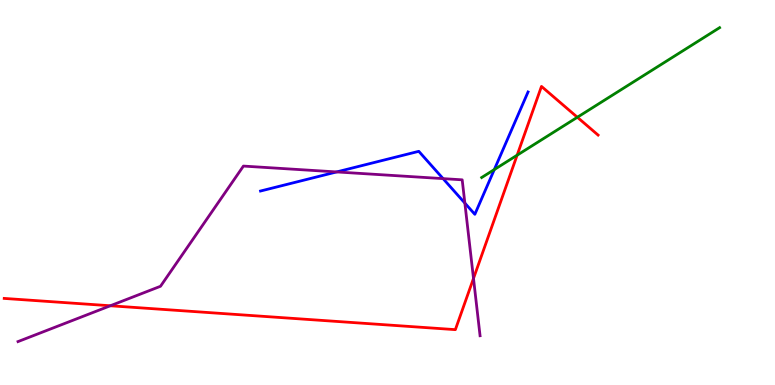[{'lines': ['blue', 'red'], 'intersections': []}, {'lines': ['green', 'red'], 'intersections': [{'x': 6.67, 'y': 5.97}, {'x': 7.45, 'y': 6.95}]}, {'lines': ['purple', 'red'], 'intersections': [{'x': 1.42, 'y': 2.06}, {'x': 6.11, 'y': 2.77}]}, {'lines': ['blue', 'green'], 'intersections': [{'x': 6.38, 'y': 5.6}]}, {'lines': ['blue', 'purple'], 'intersections': [{'x': 4.34, 'y': 5.53}, {'x': 5.72, 'y': 5.36}, {'x': 6.0, 'y': 4.72}]}, {'lines': ['green', 'purple'], 'intersections': []}]